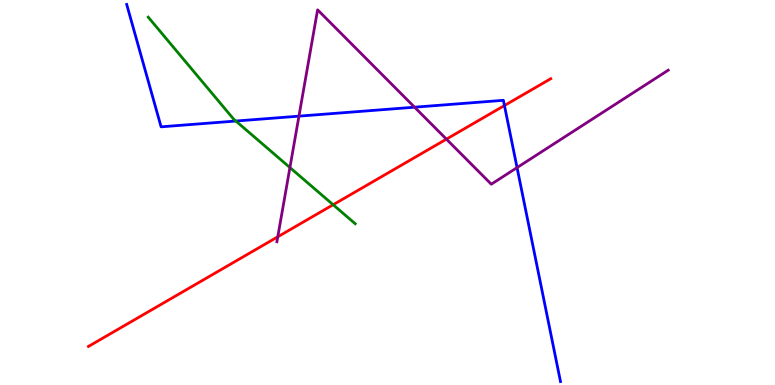[{'lines': ['blue', 'red'], 'intersections': [{'x': 6.51, 'y': 7.26}]}, {'lines': ['green', 'red'], 'intersections': [{'x': 4.3, 'y': 4.68}]}, {'lines': ['purple', 'red'], 'intersections': [{'x': 3.58, 'y': 3.85}, {'x': 5.76, 'y': 6.39}]}, {'lines': ['blue', 'green'], 'intersections': [{'x': 3.04, 'y': 6.86}]}, {'lines': ['blue', 'purple'], 'intersections': [{'x': 3.86, 'y': 6.98}, {'x': 5.35, 'y': 7.22}, {'x': 6.67, 'y': 5.65}]}, {'lines': ['green', 'purple'], 'intersections': [{'x': 3.74, 'y': 5.65}]}]